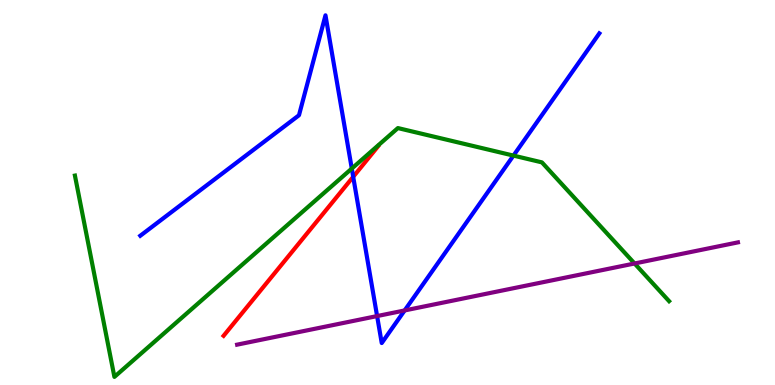[{'lines': ['blue', 'red'], 'intersections': [{'x': 4.56, 'y': 5.41}]}, {'lines': ['green', 'red'], 'intersections': []}, {'lines': ['purple', 'red'], 'intersections': []}, {'lines': ['blue', 'green'], 'intersections': [{'x': 4.54, 'y': 5.62}, {'x': 6.63, 'y': 5.96}]}, {'lines': ['blue', 'purple'], 'intersections': [{'x': 4.87, 'y': 1.79}, {'x': 5.22, 'y': 1.94}]}, {'lines': ['green', 'purple'], 'intersections': [{'x': 8.19, 'y': 3.16}]}]